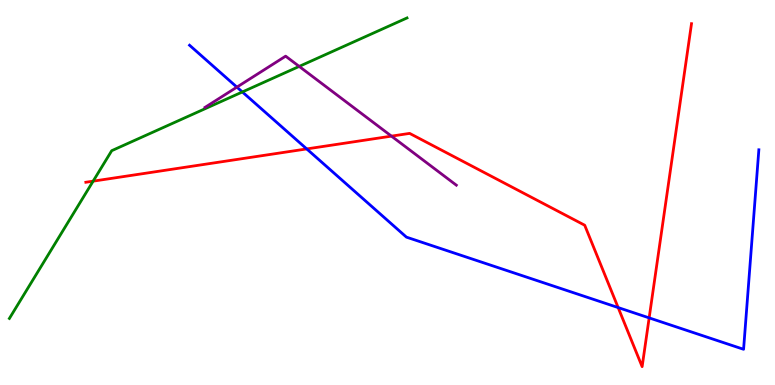[{'lines': ['blue', 'red'], 'intersections': [{'x': 3.96, 'y': 6.13}, {'x': 7.98, 'y': 2.01}, {'x': 8.38, 'y': 1.74}]}, {'lines': ['green', 'red'], 'intersections': [{'x': 1.2, 'y': 5.29}]}, {'lines': ['purple', 'red'], 'intersections': [{'x': 5.05, 'y': 6.46}]}, {'lines': ['blue', 'green'], 'intersections': [{'x': 3.13, 'y': 7.61}]}, {'lines': ['blue', 'purple'], 'intersections': [{'x': 3.06, 'y': 7.74}]}, {'lines': ['green', 'purple'], 'intersections': [{'x': 3.86, 'y': 8.28}]}]